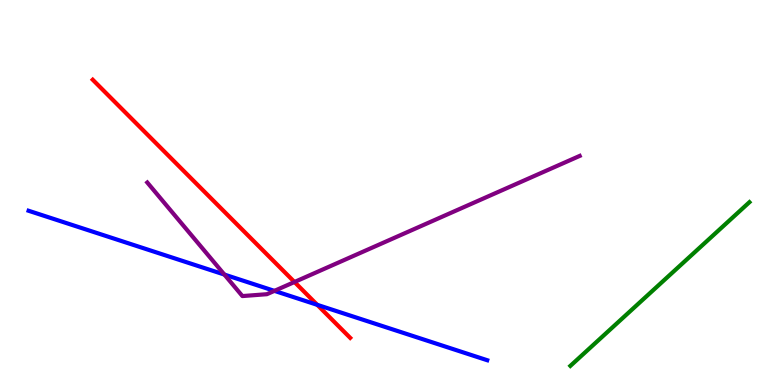[{'lines': ['blue', 'red'], 'intersections': [{'x': 4.09, 'y': 2.08}]}, {'lines': ['green', 'red'], 'intersections': []}, {'lines': ['purple', 'red'], 'intersections': [{'x': 3.8, 'y': 2.68}]}, {'lines': ['blue', 'green'], 'intersections': []}, {'lines': ['blue', 'purple'], 'intersections': [{'x': 2.9, 'y': 2.87}, {'x': 3.54, 'y': 2.44}]}, {'lines': ['green', 'purple'], 'intersections': []}]